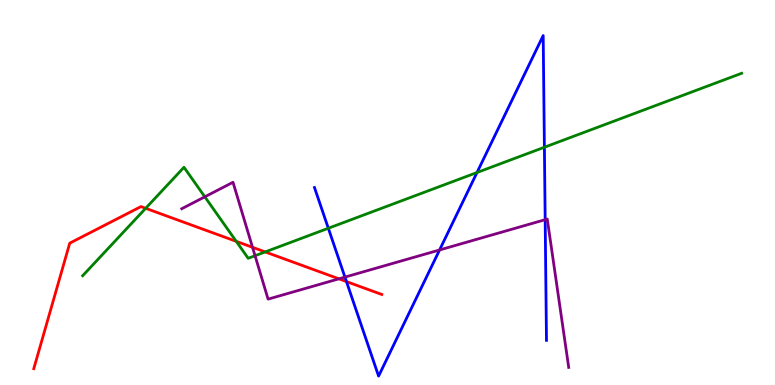[{'lines': ['blue', 'red'], 'intersections': [{'x': 4.47, 'y': 2.69}]}, {'lines': ['green', 'red'], 'intersections': [{'x': 1.88, 'y': 4.59}, {'x': 3.05, 'y': 3.73}, {'x': 3.42, 'y': 3.46}]}, {'lines': ['purple', 'red'], 'intersections': [{'x': 3.26, 'y': 3.58}, {'x': 4.37, 'y': 2.76}]}, {'lines': ['blue', 'green'], 'intersections': [{'x': 4.24, 'y': 4.07}, {'x': 6.15, 'y': 5.52}, {'x': 7.02, 'y': 6.18}]}, {'lines': ['blue', 'purple'], 'intersections': [{'x': 4.45, 'y': 2.8}, {'x': 5.67, 'y': 3.51}, {'x': 7.03, 'y': 4.29}]}, {'lines': ['green', 'purple'], 'intersections': [{'x': 2.64, 'y': 4.89}, {'x': 3.29, 'y': 3.36}]}]